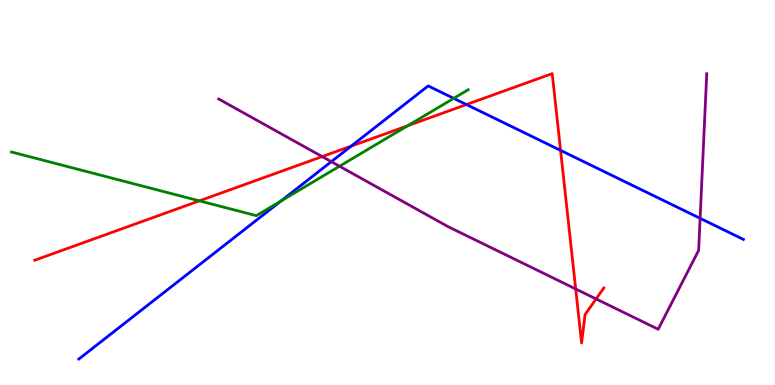[{'lines': ['blue', 'red'], 'intersections': [{'x': 4.53, 'y': 6.2}, {'x': 6.02, 'y': 7.28}, {'x': 7.23, 'y': 6.09}]}, {'lines': ['green', 'red'], 'intersections': [{'x': 2.57, 'y': 4.78}, {'x': 5.26, 'y': 6.73}]}, {'lines': ['purple', 'red'], 'intersections': [{'x': 4.16, 'y': 5.93}, {'x': 7.43, 'y': 2.49}, {'x': 7.69, 'y': 2.24}]}, {'lines': ['blue', 'green'], 'intersections': [{'x': 3.63, 'y': 4.78}, {'x': 5.85, 'y': 7.45}]}, {'lines': ['blue', 'purple'], 'intersections': [{'x': 4.27, 'y': 5.8}, {'x': 9.03, 'y': 4.33}]}, {'lines': ['green', 'purple'], 'intersections': [{'x': 4.38, 'y': 5.68}]}]